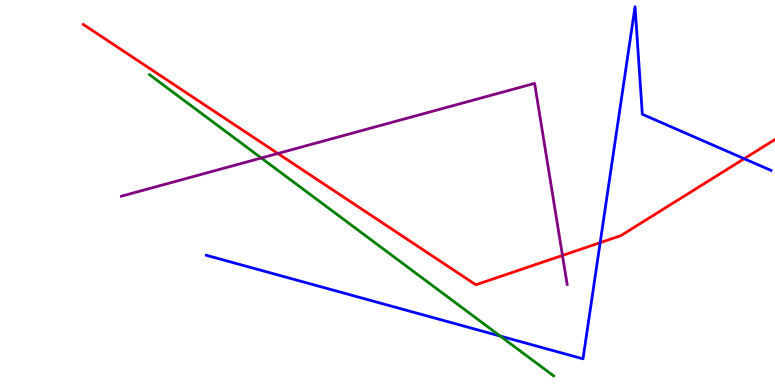[{'lines': ['blue', 'red'], 'intersections': [{'x': 7.74, 'y': 3.7}, {'x': 9.6, 'y': 5.88}]}, {'lines': ['green', 'red'], 'intersections': []}, {'lines': ['purple', 'red'], 'intersections': [{'x': 3.59, 'y': 6.01}, {'x': 7.26, 'y': 3.37}]}, {'lines': ['blue', 'green'], 'intersections': [{'x': 6.45, 'y': 1.27}]}, {'lines': ['blue', 'purple'], 'intersections': []}, {'lines': ['green', 'purple'], 'intersections': [{'x': 3.37, 'y': 5.9}]}]